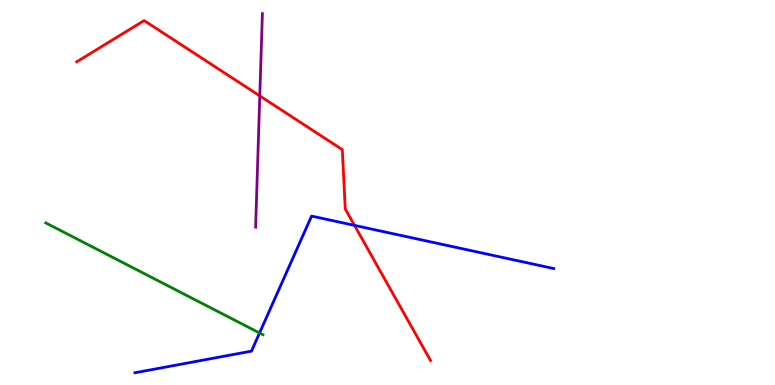[{'lines': ['blue', 'red'], 'intersections': [{'x': 4.57, 'y': 4.15}]}, {'lines': ['green', 'red'], 'intersections': []}, {'lines': ['purple', 'red'], 'intersections': [{'x': 3.35, 'y': 7.51}]}, {'lines': ['blue', 'green'], 'intersections': [{'x': 3.35, 'y': 1.35}]}, {'lines': ['blue', 'purple'], 'intersections': []}, {'lines': ['green', 'purple'], 'intersections': []}]